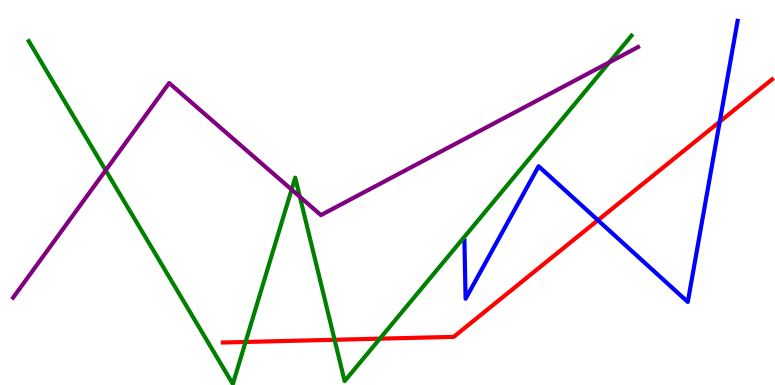[{'lines': ['blue', 'red'], 'intersections': [{'x': 7.72, 'y': 4.28}, {'x': 9.29, 'y': 6.84}]}, {'lines': ['green', 'red'], 'intersections': [{'x': 3.17, 'y': 1.12}, {'x': 4.32, 'y': 1.17}, {'x': 4.9, 'y': 1.2}]}, {'lines': ['purple', 'red'], 'intersections': []}, {'lines': ['blue', 'green'], 'intersections': []}, {'lines': ['blue', 'purple'], 'intersections': []}, {'lines': ['green', 'purple'], 'intersections': [{'x': 1.36, 'y': 5.58}, {'x': 3.76, 'y': 5.08}, {'x': 3.87, 'y': 4.89}, {'x': 7.86, 'y': 8.38}]}]